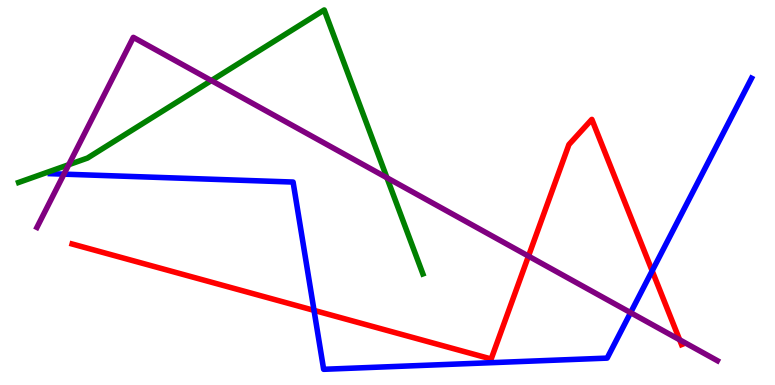[{'lines': ['blue', 'red'], 'intersections': [{'x': 4.05, 'y': 1.94}, {'x': 8.42, 'y': 2.96}]}, {'lines': ['green', 'red'], 'intersections': []}, {'lines': ['purple', 'red'], 'intersections': [{'x': 6.82, 'y': 3.35}, {'x': 8.77, 'y': 1.17}]}, {'lines': ['blue', 'green'], 'intersections': []}, {'lines': ['blue', 'purple'], 'intersections': [{'x': 0.825, 'y': 5.48}, {'x': 8.14, 'y': 1.88}]}, {'lines': ['green', 'purple'], 'intersections': [{'x': 0.887, 'y': 5.72}, {'x': 2.73, 'y': 7.91}, {'x': 4.99, 'y': 5.38}]}]